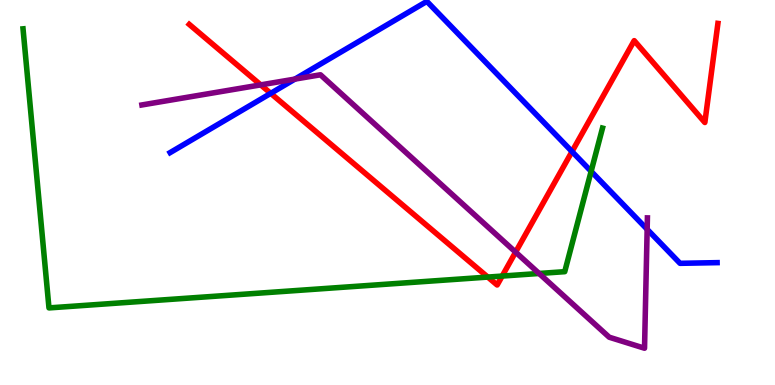[{'lines': ['blue', 'red'], 'intersections': [{'x': 3.49, 'y': 7.58}, {'x': 7.38, 'y': 6.06}]}, {'lines': ['green', 'red'], 'intersections': [{'x': 6.29, 'y': 2.8}, {'x': 6.48, 'y': 2.83}]}, {'lines': ['purple', 'red'], 'intersections': [{'x': 3.36, 'y': 7.8}, {'x': 6.65, 'y': 3.45}]}, {'lines': ['blue', 'green'], 'intersections': [{'x': 7.63, 'y': 5.55}]}, {'lines': ['blue', 'purple'], 'intersections': [{'x': 3.81, 'y': 7.95}, {'x': 8.35, 'y': 4.04}]}, {'lines': ['green', 'purple'], 'intersections': [{'x': 6.96, 'y': 2.9}]}]